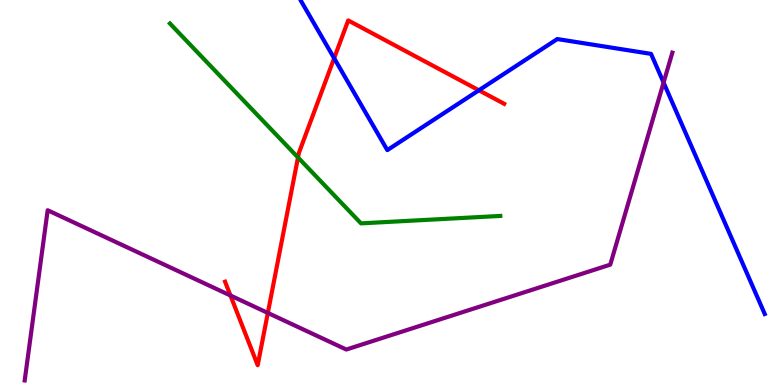[{'lines': ['blue', 'red'], 'intersections': [{'x': 4.31, 'y': 8.49}, {'x': 6.18, 'y': 7.65}]}, {'lines': ['green', 'red'], 'intersections': [{'x': 3.85, 'y': 5.91}]}, {'lines': ['purple', 'red'], 'intersections': [{'x': 2.97, 'y': 2.32}, {'x': 3.46, 'y': 1.87}]}, {'lines': ['blue', 'green'], 'intersections': []}, {'lines': ['blue', 'purple'], 'intersections': [{'x': 8.56, 'y': 7.85}]}, {'lines': ['green', 'purple'], 'intersections': []}]